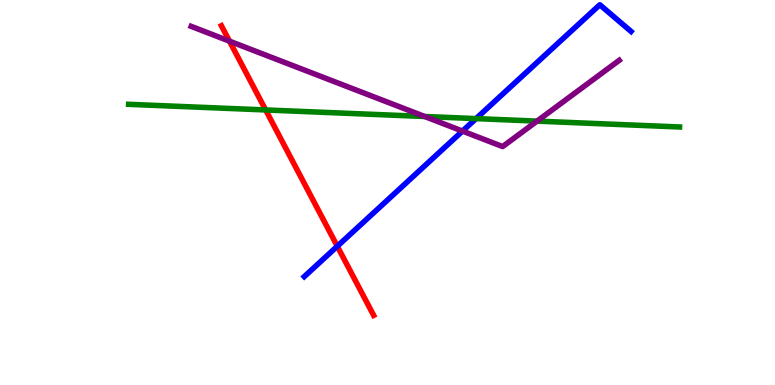[{'lines': ['blue', 'red'], 'intersections': [{'x': 4.35, 'y': 3.6}]}, {'lines': ['green', 'red'], 'intersections': [{'x': 3.43, 'y': 7.14}]}, {'lines': ['purple', 'red'], 'intersections': [{'x': 2.96, 'y': 8.93}]}, {'lines': ['blue', 'green'], 'intersections': [{'x': 6.14, 'y': 6.92}]}, {'lines': ['blue', 'purple'], 'intersections': [{'x': 5.97, 'y': 6.6}]}, {'lines': ['green', 'purple'], 'intersections': [{'x': 5.48, 'y': 6.97}, {'x': 6.93, 'y': 6.85}]}]